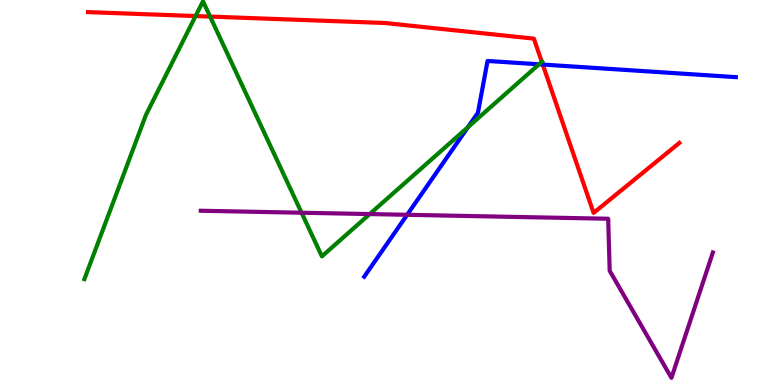[{'lines': ['blue', 'red'], 'intersections': [{'x': 7.0, 'y': 8.32}]}, {'lines': ['green', 'red'], 'intersections': [{'x': 2.52, 'y': 9.58}, {'x': 2.71, 'y': 9.57}, {'x': 6.99, 'y': 8.39}]}, {'lines': ['purple', 'red'], 'intersections': []}, {'lines': ['blue', 'green'], 'intersections': [{'x': 6.04, 'y': 6.7}, {'x': 6.95, 'y': 8.33}]}, {'lines': ['blue', 'purple'], 'intersections': [{'x': 5.25, 'y': 4.42}]}, {'lines': ['green', 'purple'], 'intersections': [{'x': 3.89, 'y': 4.47}, {'x': 4.77, 'y': 4.44}]}]